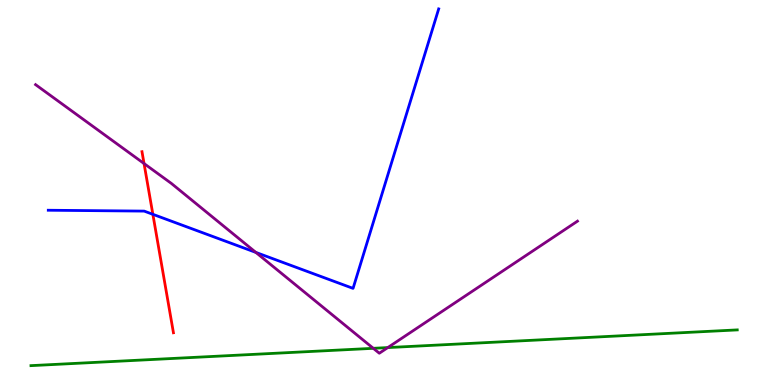[{'lines': ['blue', 'red'], 'intersections': [{'x': 1.97, 'y': 4.43}]}, {'lines': ['green', 'red'], 'intersections': []}, {'lines': ['purple', 'red'], 'intersections': [{'x': 1.86, 'y': 5.75}]}, {'lines': ['blue', 'green'], 'intersections': []}, {'lines': ['blue', 'purple'], 'intersections': [{'x': 3.3, 'y': 3.44}]}, {'lines': ['green', 'purple'], 'intersections': [{'x': 4.82, 'y': 0.953}, {'x': 5.0, 'y': 0.972}]}]